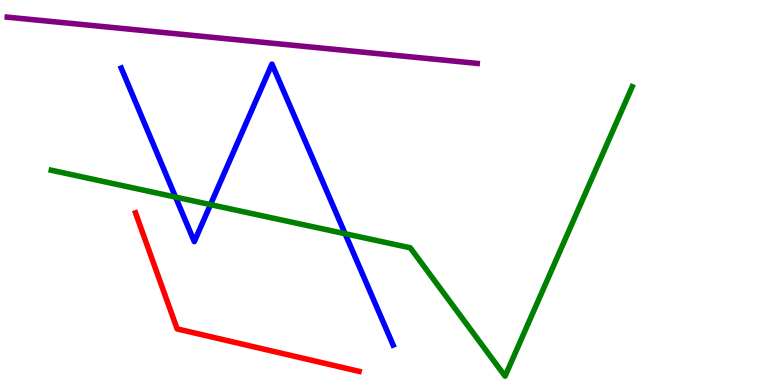[{'lines': ['blue', 'red'], 'intersections': []}, {'lines': ['green', 'red'], 'intersections': []}, {'lines': ['purple', 'red'], 'intersections': []}, {'lines': ['blue', 'green'], 'intersections': [{'x': 2.27, 'y': 4.88}, {'x': 2.72, 'y': 4.68}, {'x': 4.45, 'y': 3.93}]}, {'lines': ['blue', 'purple'], 'intersections': []}, {'lines': ['green', 'purple'], 'intersections': []}]